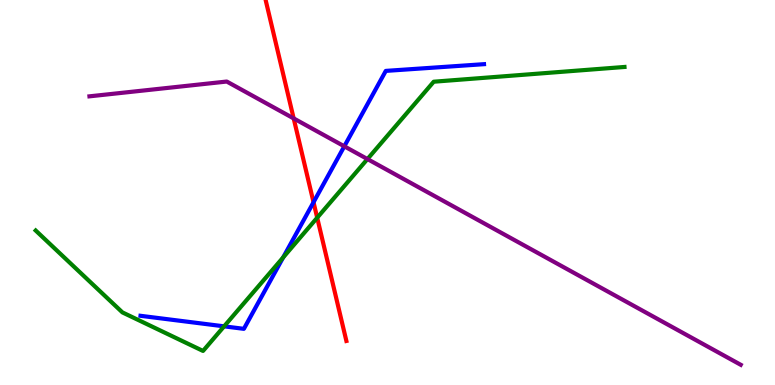[{'lines': ['blue', 'red'], 'intersections': [{'x': 4.05, 'y': 4.75}]}, {'lines': ['green', 'red'], 'intersections': [{'x': 4.09, 'y': 4.35}]}, {'lines': ['purple', 'red'], 'intersections': [{'x': 3.79, 'y': 6.92}]}, {'lines': ['blue', 'green'], 'intersections': [{'x': 2.89, 'y': 1.52}, {'x': 3.65, 'y': 3.31}]}, {'lines': ['blue', 'purple'], 'intersections': [{'x': 4.44, 'y': 6.2}]}, {'lines': ['green', 'purple'], 'intersections': [{'x': 4.74, 'y': 5.87}]}]